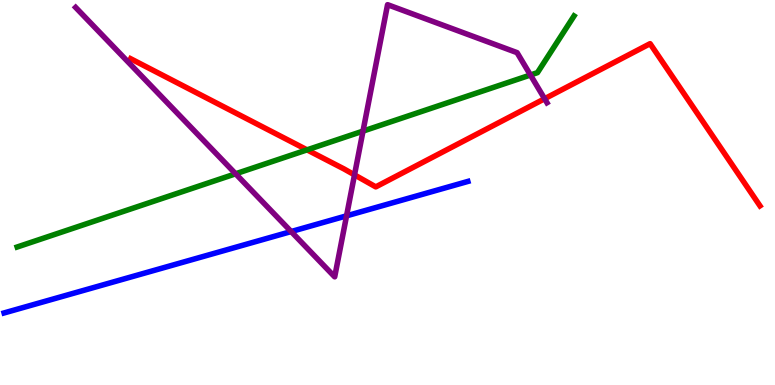[{'lines': ['blue', 'red'], 'intersections': []}, {'lines': ['green', 'red'], 'intersections': [{'x': 3.96, 'y': 6.11}]}, {'lines': ['purple', 'red'], 'intersections': [{'x': 4.57, 'y': 5.46}, {'x': 7.03, 'y': 7.44}]}, {'lines': ['blue', 'green'], 'intersections': []}, {'lines': ['blue', 'purple'], 'intersections': [{'x': 3.76, 'y': 3.99}, {'x': 4.47, 'y': 4.39}]}, {'lines': ['green', 'purple'], 'intersections': [{'x': 3.04, 'y': 5.49}, {'x': 4.68, 'y': 6.59}, {'x': 6.84, 'y': 8.05}]}]